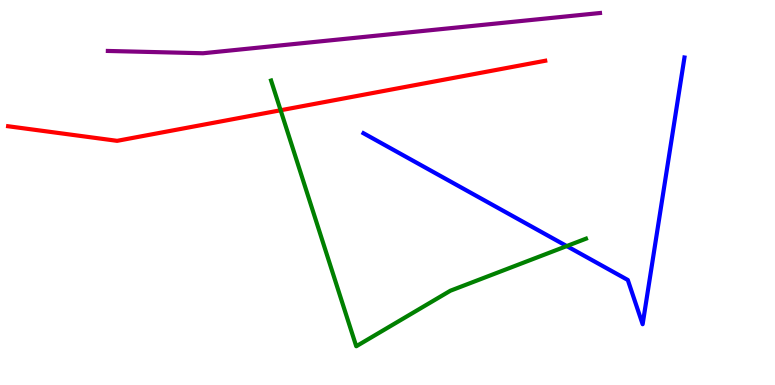[{'lines': ['blue', 'red'], 'intersections': []}, {'lines': ['green', 'red'], 'intersections': [{'x': 3.62, 'y': 7.14}]}, {'lines': ['purple', 'red'], 'intersections': []}, {'lines': ['blue', 'green'], 'intersections': [{'x': 7.31, 'y': 3.61}]}, {'lines': ['blue', 'purple'], 'intersections': []}, {'lines': ['green', 'purple'], 'intersections': []}]